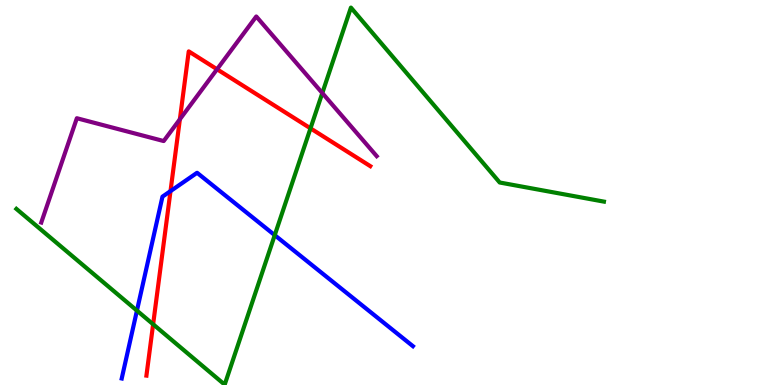[{'lines': ['blue', 'red'], 'intersections': [{'x': 2.2, 'y': 5.04}]}, {'lines': ['green', 'red'], 'intersections': [{'x': 1.98, 'y': 1.58}, {'x': 4.01, 'y': 6.67}]}, {'lines': ['purple', 'red'], 'intersections': [{'x': 2.32, 'y': 6.9}, {'x': 2.8, 'y': 8.2}]}, {'lines': ['blue', 'green'], 'intersections': [{'x': 1.77, 'y': 1.93}, {'x': 3.54, 'y': 3.89}]}, {'lines': ['blue', 'purple'], 'intersections': []}, {'lines': ['green', 'purple'], 'intersections': [{'x': 4.16, 'y': 7.58}]}]